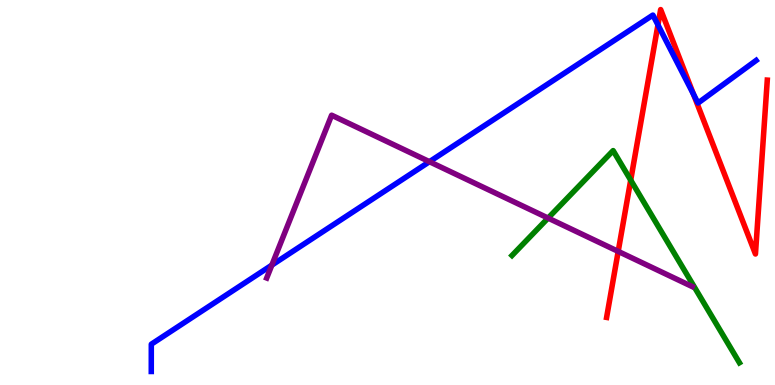[{'lines': ['blue', 'red'], 'intersections': [{'x': 8.49, 'y': 9.35}, {'x': 8.95, 'y': 7.55}]}, {'lines': ['green', 'red'], 'intersections': [{'x': 8.14, 'y': 5.32}]}, {'lines': ['purple', 'red'], 'intersections': [{'x': 7.98, 'y': 3.47}]}, {'lines': ['blue', 'green'], 'intersections': []}, {'lines': ['blue', 'purple'], 'intersections': [{'x': 3.51, 'y': 3.11}, {'x': 5.54, 'y': 5.8}]}, {'lines': ['green', 'purple'], 'intersections': [{'x': 7.07, 'y': 4.34}]}]